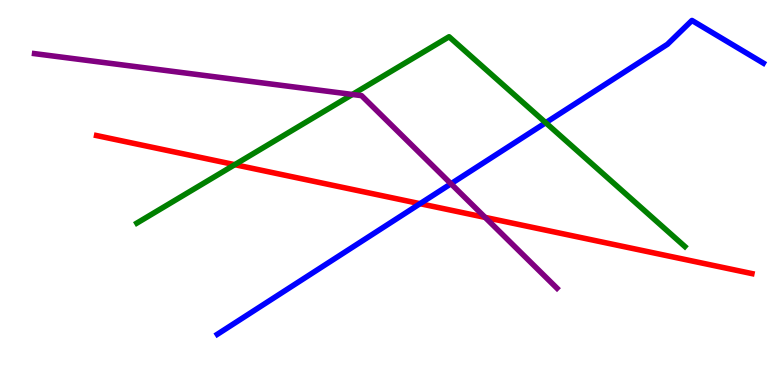[{'lines': ['blue', 'red'], 'intersections': [{'x': 5.42, 'y': 4.71}]}, {'lines': ['green', 'red'], 'intersections': [{'x': 3.03, 'y': 5.72}]}, {'lines': ['purple', 'red'], 'intersections': [{'x': 6.26, 'y': 4.35}]}, {'lines': ['blue', 'green'], 'intersections': [{'x': 7.04, 'y': 6.81}]}, {'lines': ['blue', 'purple'], 'intersections': [{'x': 5.82, 'y': 5.23}]}, {'lines': ['green', 'purple'], 'intersections': [{'x': 4.55, 'y': 7.55}]}]